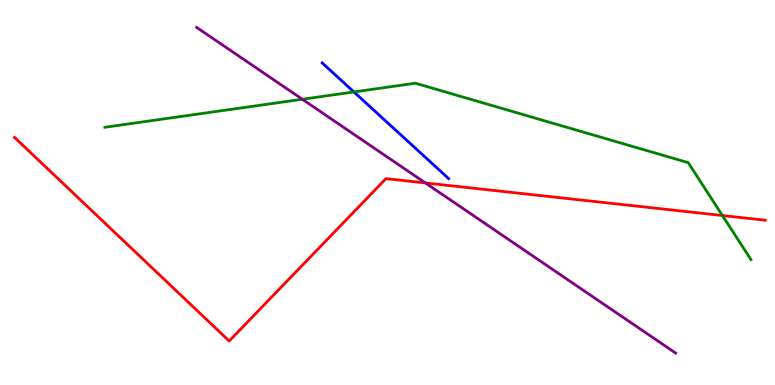[{'lines': ['blue', 'red'], 'intersections': []}, {'lines': ['green', 'red'], 'intersections': [{'x': 9.32, 'y': 4.4}]}, {'lines': ['purple', 'red'], 'intersections': [{'x': 5.49, 'y': 5.25}]}, {'lines': ['blue', 'green'], 'intersections': [{'x': 4.57, 'y': 7.61}]}, {'lines': ['blue', 'purple'], 'intersections': []}, {'lines': ['green', 'purple'], 'intersections': [{'x': 3.9, 'y': 7.42}]}]